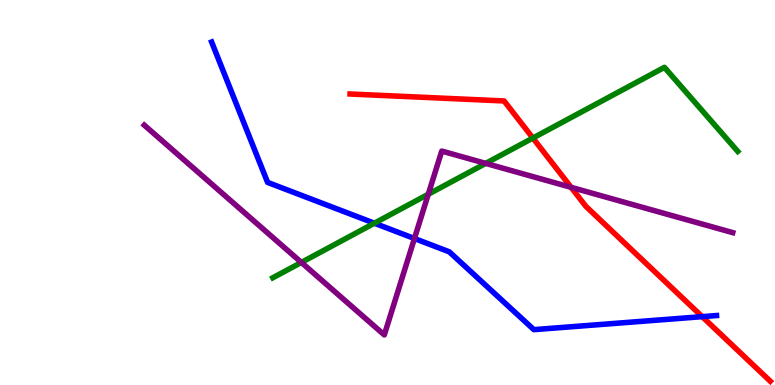[{'lines': ['blue', 'red'], 'intersections': [{'x': 9.06, 'y': 1.78}]}, {'lines': ['green', 'red'], 'intersections': [{'x': 6.88, 'y': 6.41}]}, {'lines': ['purple', 'red'], 'intersections': [{'x': 7.37, 'y': 5.13}]}, {'lines': ['blue', 'green'], 'intersections': [{'x': 4.83, 'y': 4.2}]}, {'lines': ['blue', 'purple'], 'intersections': [{'x': 5.35, 'y': 3.8}]}, {'lines': ['green', 'purple'], 'intersections': [{'x': 3.89, 'y': 3.18}, {'x': 5.53, 'y': 4.95}, {'x': 6.27, 'y': 5.76}]}]